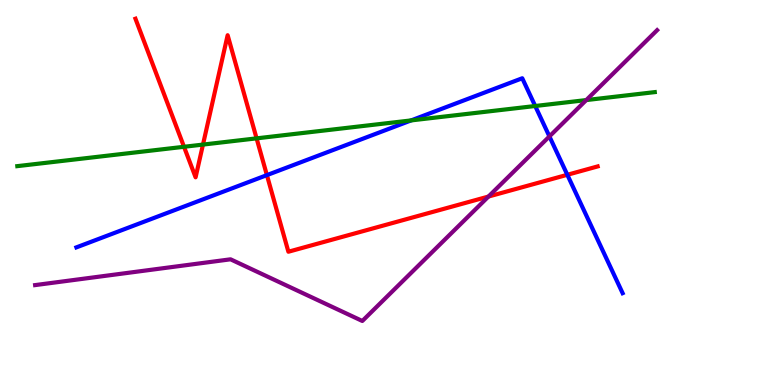[{'lines': ['blue', 'red'], 'intersections': [{'x': 3.44, 'y': 5.45}, {'x': 7.32, 'y': 5.46}]}, {'lines': ['green', 'red'], 'intersections': [{'x': 2.37, 'y': 6.19}, {'x': 2.62, 'y': 6.24}, {'x': 3.31, 'y': 6.41}]}, {'lines': ['purple', 'red'], 'intersections': [{'x': 6.3, 'y': 4.9}]}, {'lines': ['blue', 'green'], 'intersections': [{'x': 5.3, 'y': 6.87}, {'x': 6.91, 'y': 7.25}]}, {'lines': ['blue', 'purple'], 'intersections': [{'x': 7.09, 'y': 6.46}]}, {'lines': ['green', 'purple'], 'intersections': [{'x': 7.56, 'y': 7.4}]}]